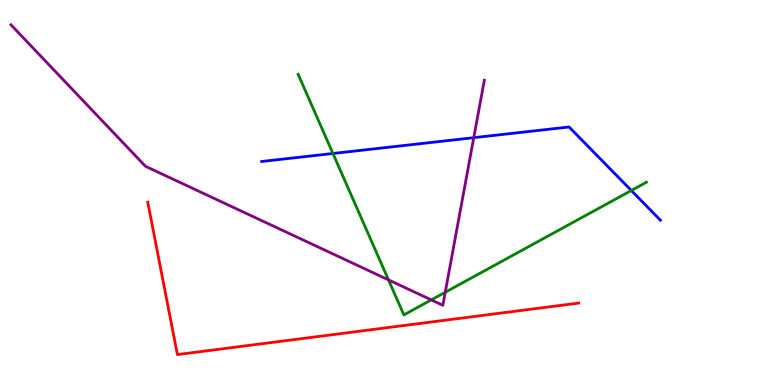[{'lines': ['blue', 'red'], 'intersections': []}, {'lines': ['green', 'red'], 'intersections': []}, {'lines': ['purple', 'red'], 'intersections': []}, {'lines': ['blue', 'green'], 'intersections': [{'x': 4.3, 'y': 6.01}, {'x': 8.15, 'y': 5.05}]}, {'lines': ['blue', 'purple'], 'intersections': [{'x': 6.11, 'y': 6.42}]}, {'lines': ['green', 'purple'], 'intersections': [{'x': 5.01, 'y': 2.73}, {'x': 5.57, 'y': 2.21}, {'x': 5.75, 'y': 2.41}]}]